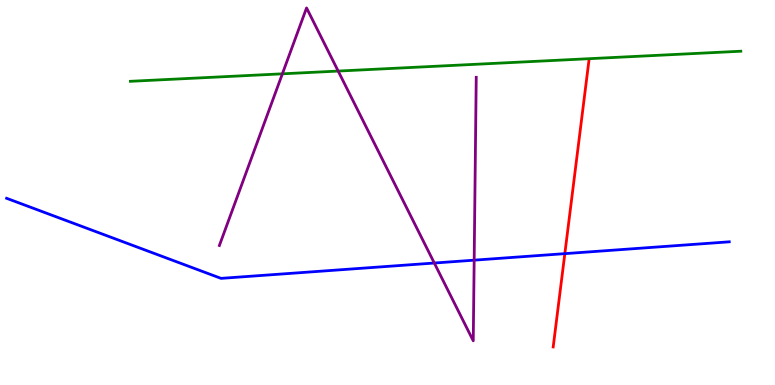[{'lines': ['blue', 'red'], 'intersections': [{'x': 7.29, 'y': 3.41}]}, {'lines': ['green', 'red'], 'intersections': []}, {'lines': ['purple', 'red'], 'intersections': []}, {'lines': ['blue', 'green'], 'intersections': []}, {'lines': ['blue', 'purple'], 'intersections': [{'x': 5.6, 'y': 3.17}, {'x': 6.12, 'y': 3.24}]}, {'lines': ['green', 'purple'], 'intersections': [{'x': 3.64, 'y': 8.08}, {'x': 4.36, 'y': 8.15}]}]